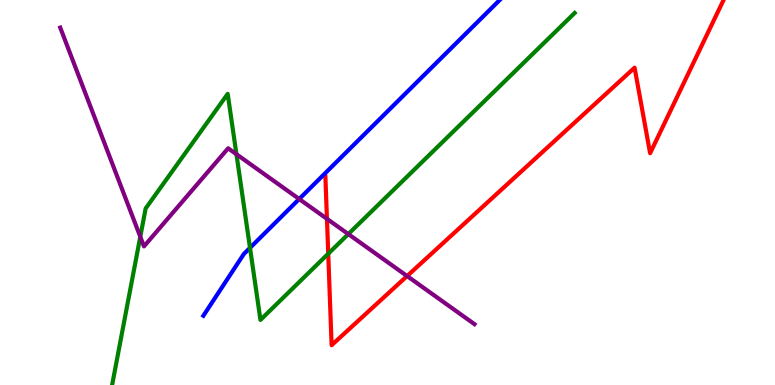[{'lines': ['blue', 'red'], 'intersections': []}, {'lines': ['green', 'red'], 'intersections': [{'x': 4.24, 'y': 3.41}]}, {'lines': ['purple', 'red'], 'intersections': [{'x': 4.22, 'y': 4.32}, {'x': 5.25, 'y': 2.83}]}, {'lines': ['blue', 'green'], 'intersections': [{'x': 3.23, 'y': 3.56}]}, {'lines': ['blue', 'purple'], 'intersections': [{'x': 3.86, 'y': 4.83}]}, {'lines': ['green', 'purple'], 'intersections': [{'x': 1.81, 'y': 3.85}, {'x': 3.05, 'y': 5.99}, {'x': 4.49, 'y': 3.92}]}]